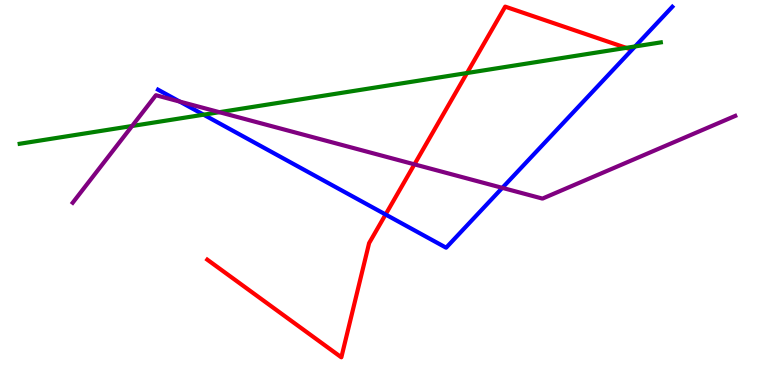[{'lines': ['blue', 'red'], 'intersections': [{'x': 4.98, 'y': 4.43}]}, {'lines': ['green', 'red'], 'intersections': [{'x': 6.03, 'y': 8.1}, {'x': 8.08, 'y': 8.76}]}, {'lines': ['purple', 'red'], 'intersections': [{'x': 5.35, 'y': 5.73}]}, {'lines': ['blue', 'green'], 'intersections': [{'x': 2.63, 'y': 7.02}, {'x': 8.19, 'y': 8.79}]}, {'lines': ['blue', 'purple'], 'intersections': [{'x': 2.32, 'y': 7.36}, {'x': 6.48, 'y': 5.12}]}, {'lines': ['green', 'purple'], 'intersections': [{'x': 1.7, 'y': 6.73}, {'x': 2.83, 'y': 7.09}]}]